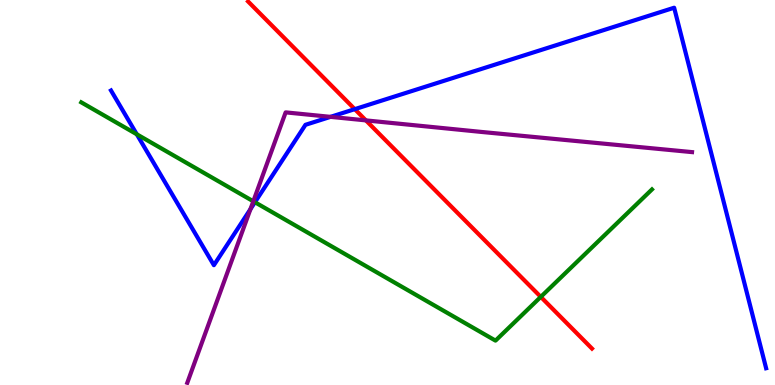[{'lines': ['blue', 'red'], 'intersections': [{'x': 4.58, 'y': 7.16}]}, {'lines': ['green', 'red'], 'intersections': [{'x': 6.98, 'y': 2.29}]}, {'lines': ['purple', 'red'], 'intersections': [{'x': 4.72, 'y': 6.87}]}, {'lines': ['blue', 'green'], 'intersections': [{'x': 1.77, 'y': 6.51}, {'x': 3.29, 'y': 4.75}]}, {'lines': ['blue', 'purple'], 'intersections': [{'x': 3.23, 'y': 4.57}, {'x': 4.26, 'y': 6.96}]}, {'lines': ['green', 'purple'], 'intersections': [{'x': 3.27, 'y': 4.77}]}]